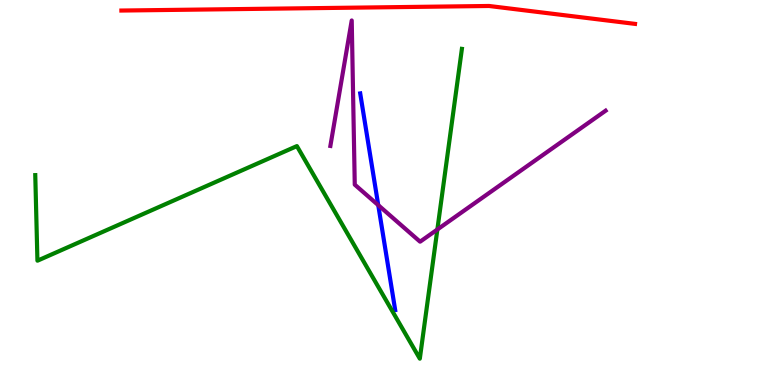[{'lines': ['blue', 'red'], 'intersections': []}, {'lines': ['green', 'red'], 'intersections': []}, {'lines': ['purple', 'red'], 'intersections': []}, {'lines': ['blue', 'green'], 'intersections': []}, {'lines': ['blue', 'purple'], 'intersections': [{'x': 4.88, 'y': 4.67}]}, {'lines': ['green', 'purple'], 'intersections': [{'x': 5.64, 'y': 4.04}]}]